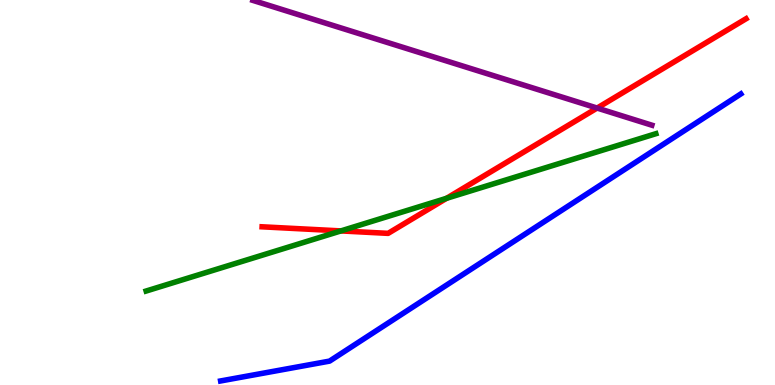[{'lines': ['blue', 'red'], 'intersections': []}, {'lines': ['green', 'red'], 'intersections': [{'x': 4.4, 'y': 4.0}, {'x': 5.76, 'y': 4.85}]}, {'lines': ['purple', 'red'], 'intersections': [{'x': 7.7, 'y': 7.19}]}, {'lines': ['blue', 'green'], 'intersections': []}, {'lines': ['blue', 'purple'], 'intersections': []}, {'lines': ['green', 'purple'], 'intersections': []}]